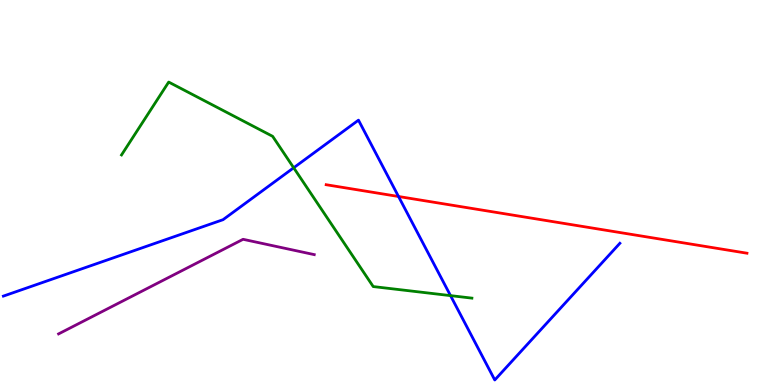[{'lines': ['blue', 'red'], 'intersections': [{'x': 5.14, 'y': 4.9}]}, {'lines': ['green', 'red'], 'intersections': []}, {'lines': ['purple', 'red'], 'intersections': []}, {'lines': ['blue', 'green'], 'intersections': [{'x': 3.79, 'y': 5.64}, {'x': 5.81, 'y': 2.32}]}, {'lines': ['blue', 'purple'], 'intersections': []}, {'lines': ['green', 'purple'], 'intersections': []}]